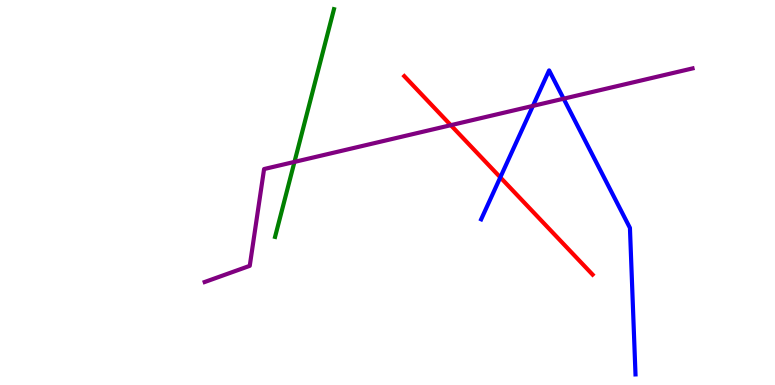[{'lines': ['blue', 'red'], 'intersections': [{'x': 6.46, 'y': 5.39}]}, {'lines': ['green', 'red'], 'intersections': []}, {'lines': ['purple', 'red'], 'intersections': [{'x': 5.82, 'y': 6.75}]}, {'lines': ['blue', 'green'], 'intersections': []}, {'lines': ['blue', 'purple'], 'intersections': [{'x': 6.88, 'y': 7.25}, {'x': 7.27, 'y': 7.44}]}, {'lines': ['green', 'purple'], 'intersections': [{'x': 3.8, 'y': 5.79}]}]